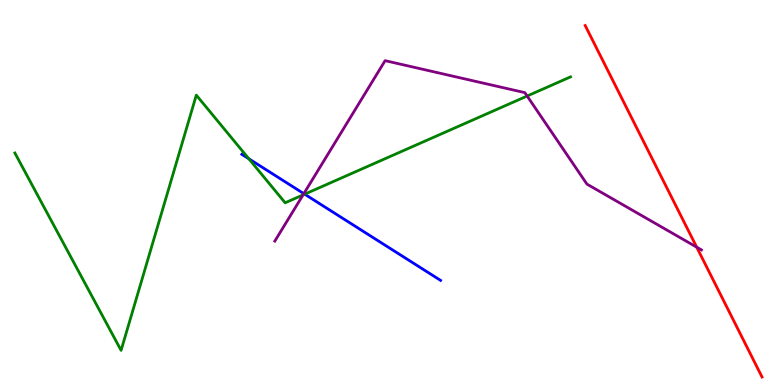[{'lines': ['blue', 'red'], 'intersections': []}, {'lines': ['green', 'red'], 'intersections': []}, {'lines': ['purple', 'red'], 'intersections': [{'x': 8.99, 'y': 3.58}]}, {'lines': ['blue', 'green'], 'intersections': [{'x': 3.21, 'y': 5.88}, {'x': 3.93, 'y': 4.96}]}, {'lines': ['blue', 'purple'], 'intersections': [{'x': 3.92, 'y': 4.97}]}, {'lines': ['green', 'purple'], 'intersections': [{'x': 3.91, 'y': 4.94}, {'x': 6.8, 'y': 7.51}]}]